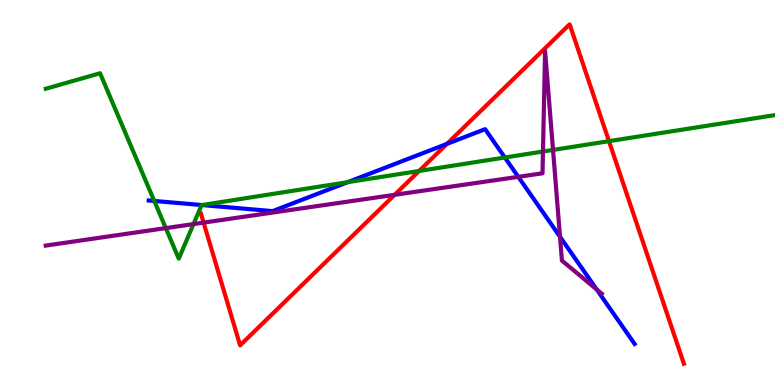[{'lines': ['blue', 'red'], 'intersections': [{'x': 5.77, 'y': 6.26}]}, {'lines': ['green', 'red'], 'intersections': [{'x': 5.41, 'y': 5.56}, {'x': 7.86, 'y': 6.33}]}, {'lines': ['purple', 'red'], 'intersections': [{'x': 2.63, 'y': 4.22}, {'x': 5.09, 'y': 4.94}]}, {'lines': ['blue', 'green'], 'intersections': [{'x': 1.99, 'y': 4.78}, {'x': 2.61, 'y': 4.67}, {'x': 4.49, 'y': 5.27}, {'x': 6.51, 'y': 5.91}]}, {'lines': ['blue', 'purple'], 'intersections': [{'x': 6.69, 'y': 5.41}, {'x': 7.23, 'y': 3.85}, {'x': 7.7, 'y': 2.48}]}, {'lines': ['green', 'purple'], 'intersections': [{'x': 2.14, 'y': 4.08}, {'x': 2.5, 'y': 4.18}, {'x': 7.01, 'y': 6.06}, {'x': 7.14, 'y': 6.11}]}]